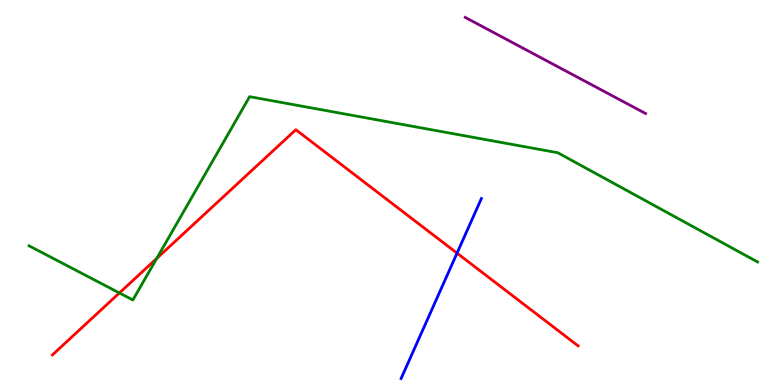[{'lines': ['blue', 'red'], 'intersections': [{'x': 5.9, 'y': 3.42}]}, {'lines': ['green', 'red'], 'intersections': [{'x': 1.54, 'y': 2.39}, {'x': 2.02, 'y': 3.29}]}, {'lines': ['purple', 'red'], 'intersections': []}, {'lines': ['blue', 'green'], 'intersections': []}, {'lines': ['blue', 'purple'], 'intersections': []}, {'lines': ['green', 'purple'], 'intersections': []}]